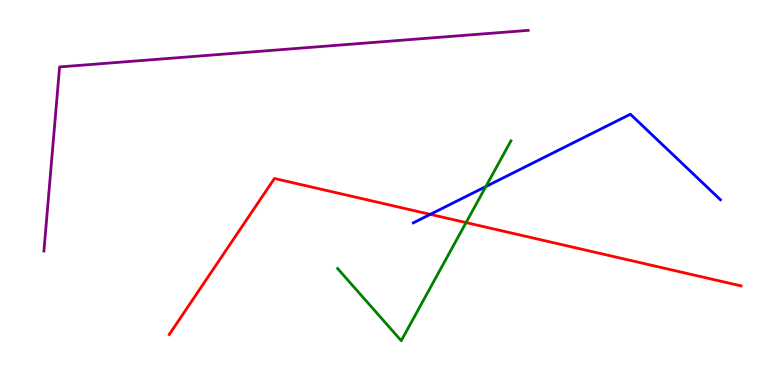[{'lines': ['blue', 'red'], 'intersections': [{'x': 5.55, 'y': 4.43}]}, {'lines': ['green', 'red'], 'intersections': [{'x': 6.01, 'y': 4.22}]}, {'lines': ['purple', 'red'], 'intersections': []}, {'lines': ['blue', 'green'], 'intersections': [{'x': 6.27, 'y': 5.15}]}, {'lines': ['blue', 'purple'], 'intersections': []}, {'lines': ['green', 'purple'], 'intersections': []}]